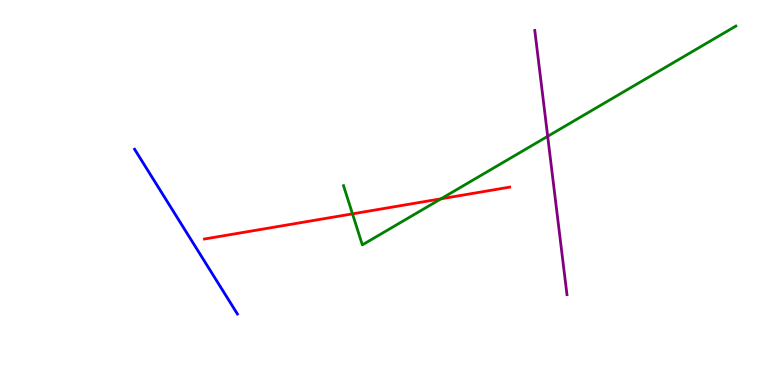[{'lines': ['blue', 'red'], 'intersections': []}, {'lines': ['green', 'red'], 'intersections': [{'x': 4.55, 'y': 4.45}, {'x': 5.69, 'y': 4.84}]}, {'lines': ['purple', 'red'], 'intersections': []}, {'lines': ['blue', 'green'], 'intersections': []}, {'lines': ['blue', 'purple'], 'intersections': []}, {'lines': ['green', 'purple'], 'intersections': [{'x': 7.07, 'y': 6.46}]}]